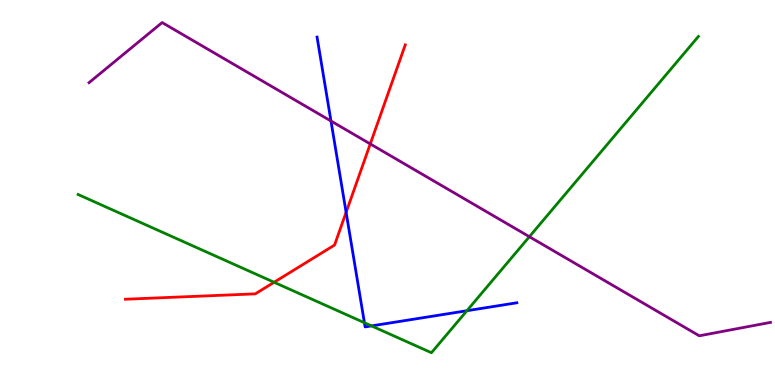[{'lines': ['blue', 'red'], 'intersections': [{'x': 4.47, 'y': 4.49}]}, {'lines': ['green', 'red'], 'intersections': [{'x': 3.54, 'y': 2.67}]}, {'lines': ['purple', 'red'], 'intersections': [{'x': 4.78, 'y': 6.26}]}, {'lines': ['blue', 'green'], 'intersections': [{'x': 4.7, 'y': 1.62}, {'x': 4.79, 'y': 1.54}, {'x': 6.02, 'y': 1.93}]}, {'lines': ['blue', 'purple'], 'intersections': [{'x': 4.27, 'y': 6.86}]}, {'lines': ['green', 'purple'], 'intersections': [{'x': 6.83, 'y': 3.85}]}]